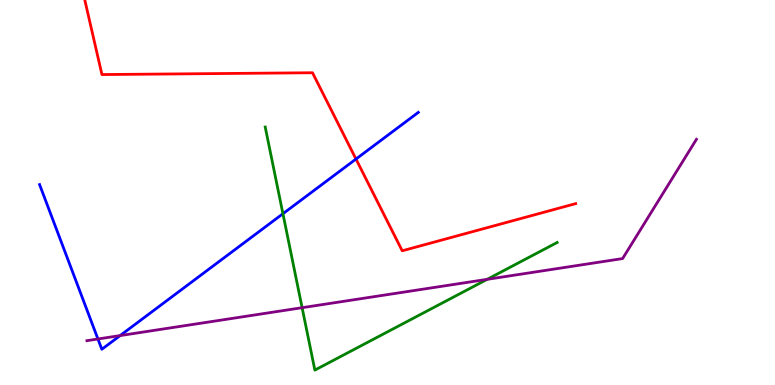[{'lines': ['blue', 'red'], 'intersections': [{'x': 4.59, 'y': 5.87}]}, {'lines': ['green', 'red'], 'intersections': []}, {'lines': ['purple', 'red'], 'intersections': []}, {'lines': ['blue', 'green'], 'intersections': [{'x': 3.65, 'y': 4.45}]}, {'lines': ['blue', 'purple'], 'intersections': [{'x': 1.26, 'y': 1.2}, {'x': 1.55, 'y': 1.28}]}, {'lines': ['green', 'purple'], 'intersections': [{'x': 3.9, 'y': 2.01}, {'x': 6.29, 'y': 2.74}]}]